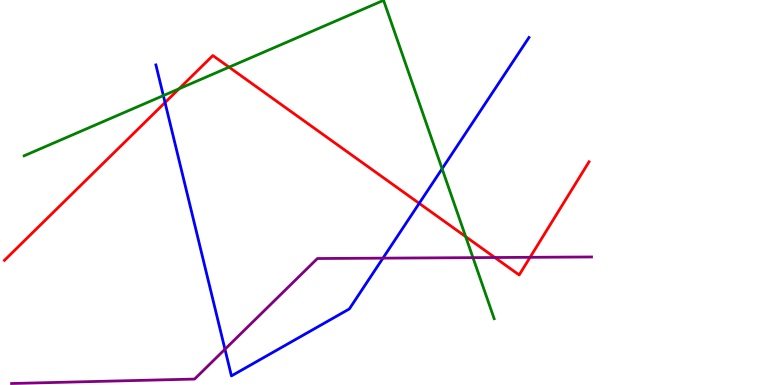[{'lines': ['blue', 'red'], 'intersections': [{'x': 2.13, 'y': 7.34}, {'x': 5.41, 'y': 4.72}]}, {'lines': ['green', 'red'], 'intersections': [{'x': 2.31, 'y': 7.69}, {'x': 2.96, 'y': 8.26}, {'x': 6.01, 'y': 3.85}]}, {'lines': ['purple', 'red'], 'intersections': [{'x': 6.38, 'y': 3.31}, {'x': 6.84, 'y': 3.32}]}, {'lines': ['blue', 'green'], 'intersections': [{'x': 2.11, 'y': 7.52}, {'x': 5.7, 'y': 5.62}]}, {'lines': ['blue', 'purple'], 'intersections': [{'x': 2.9, 'y': 0.929}, {'x': 4.94, 'y': 3.29}]}, {'lines': ['green', 'purple'], 'intersections': [{'x': 6.1, 'y': 3.31}]}]